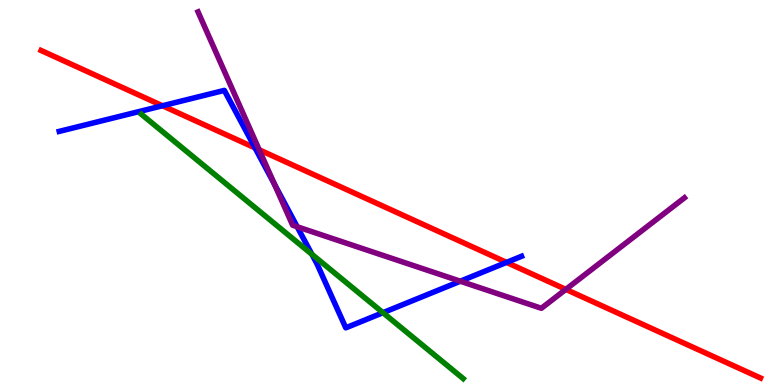[{'lines': ['blue', 'red'], 'intersections': [{'x': 2.1, 'y': 7.25}, {'x': 3.29, 'y': 6.16}, {'x': 6.54, 'y': 3.18}]}, {'lines': ['green', 'red'], 'intersections': []}, {'lines': ['purple', 'red'], 'intersections': [{'x': 3.34, 'y': 6.11}, {'x': 7.3, 'y': 2.48}]}, {'lines': ['blue', 'green'], 'intersections': [{'x': 4.02, 'y': 3.39}, {'x': 4.94, 'y': 1.88}]}, {'lines': ['blue', 'purple'], 'intersections': [{'x': 3.54, 'y': 5.21}, {'x': 3.83, 'y': 4.11}, {'x': 5.94, 'y': 2.7}]}, {'lines': ['green', 'purple'], 'intersections': []}]